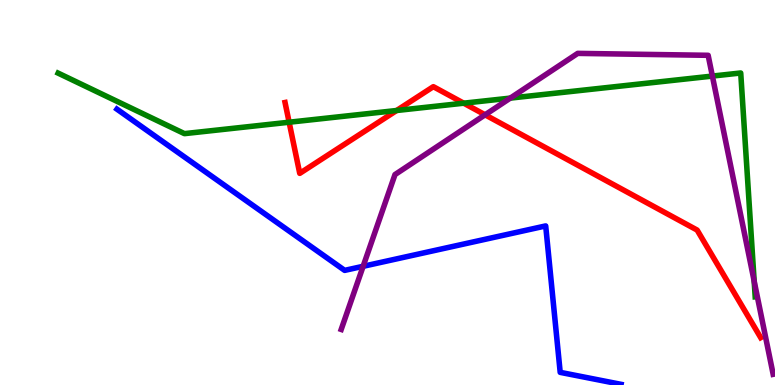[{'lines': ['blue', 'red'], 'intersections': []}, {'lines': ['green', 'red'], 'intersections': [{'x': 3.73, 'y': 6.83}, {'x': 5.12, 'y': 7.13}, {'x': 5.98, 'y': 7.32}]}, {'lines': ['purple', 'red'], 'intersections': [{'x': 6.26, 'y': 7.02}]}, {'lines': ['blue', 'green'], 'intersections': []}, {'lines': ['blue', 'purple'], 'intersections': [{'x': 4.69, 'y': 3.08}]}, {'lines': ['green', 'purple'], 'intersections': [{'x': 6.58, 'y': 7.45}, {'x': 9.19, 'y': 8.02}, {'x': 9.73, 'y': 2.7}]}]